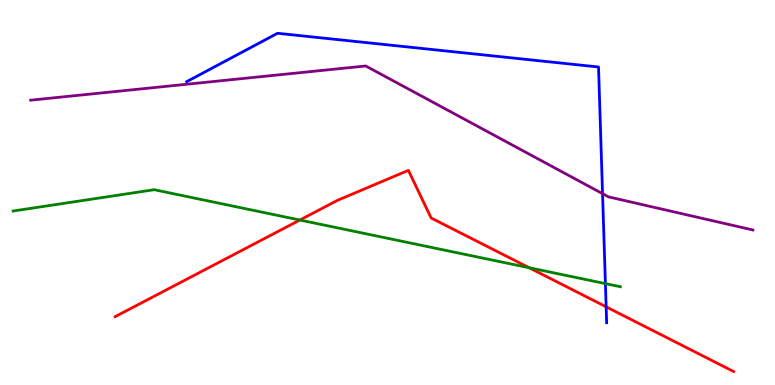[{'lines': ['blue', 'red'], 'intersections': [{'x': 7.82, 'y': 2.03}]}, {'lines': ['green', 'red'], 'intersections': [{'x': 3.87, 'y': 4.28}, {'x': 6.83, 'y': 3.05}]}, {'lines': ['purple', 'red'], 'intersections': []}, {'lines': ['blue', 'green'], 'intersections': [{'x': 7.81, 'y': 2.63}]}, {'lines': ['blue', 'purple'], 'intersections': [{'x': 7.77, 'y': 4.97}]}, {'lines': ['green', 'purple'], 'intersections': []}]